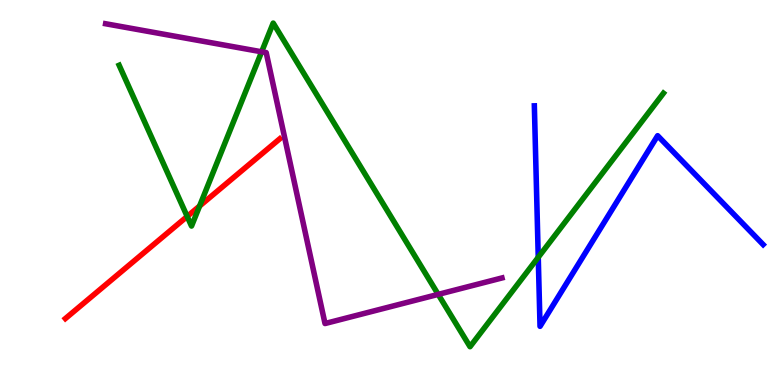[{'lines': ['blue', 'red'], 'intersections': []}, {'lines': ['green', 'red'], 'intersections': [{'x': 2.42, 'y': 4.38}, {'x': 2.58, 'y': 4.65}]}, {'lines': ['purple', 'red'], 'intersections': []}, {'lines': ['blue', 'green'], 'intersections': [{'x': 6.95, 'y': 3.32}]}, {'lines': ['blue', 'purple'], 'intersections': []}, {'lines': ['green', 'purple'], 'intersections': [{'x': 3.38, 'y': 8.65}, {'x': 5.65, 'y': 2.35}]}]